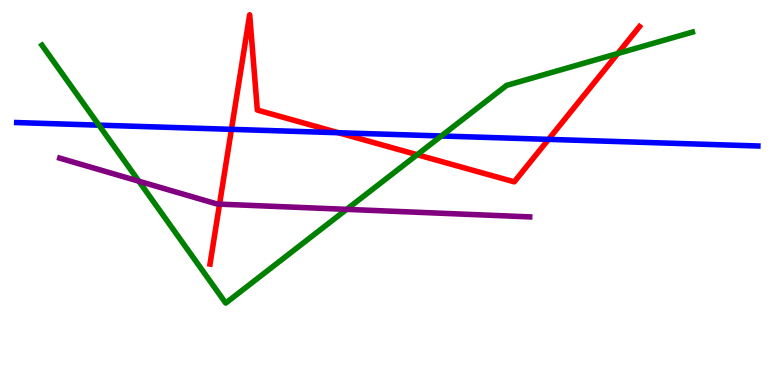[{'lines': ['blue', 'red'], 'intersections': [{'x': 2.99, 'y': 6.64}, {'x': 4.37, 'y': 6.55}, {'x': 7.08, 'y': 6.38}]}, {'lines': ['green', 'red'], 'intersections': [{'x': 5.38, 'y': 5.98}, {'x': 7.97, 'y': 8.61}]}, {'lines': ['purple', 'red'], 'intersections': [{'x': 2.83, 'y': 4.7}]}, {'lines': ['blue', 'green'], 'intersections': [{'x': 1.28, 'y': 6.75}, {'x': 5.69, 'y': 6.47}]}, {'lines': ['blue', 'purple'], 'intersections': []}, {'lines': ['green', 'purple'], 'intersections': [{'x': 1.79, 'y': 5.29}, {'x': 4.47, 'y': 4.56}]}]